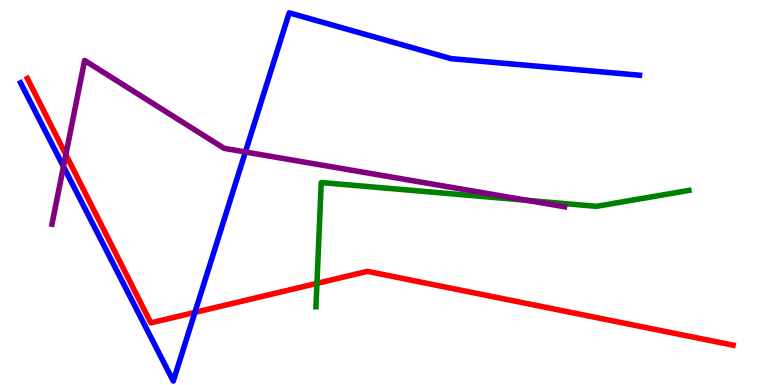[{'lines': ['blue', 'red'], 'intersections': [{'x': 2.51, 'y': 1.89}]}, {'lines': ['green', 'red'], 'intersections': [{'x': 4.09, 'y': 2.64}]}, {'lines': ['purple', 'red'], 'intersections': [{'x': 0.85, 'y': 5.98}]}, {'lines': ['blue', 'green'], 'intersections': []}, {'lines': ['blue', 'purple'], 'intersections': [{'x': 0.819, 'y': 5.67}, {'x': 3.17, 'y': 6.05}]}, {'lines': ['green', 'purple'], 'intersections': [{'x': 6.8, 'y': 4.8}]}]